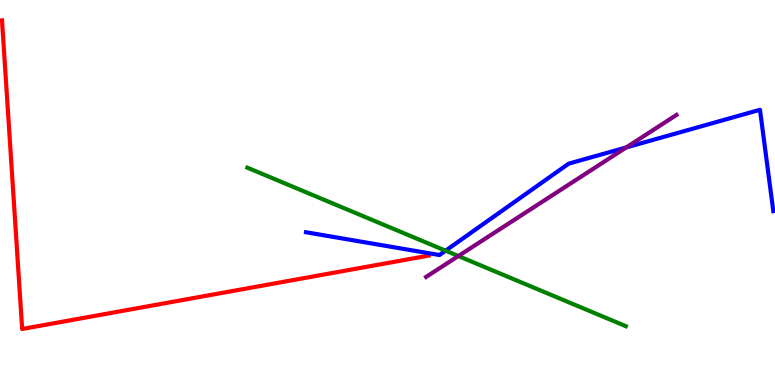[{'lines': ['blue', 'red'], 'intersections': []}, {'lines': ['green', 'red'], 'intersections': []}, {'lines': ['purple', 'red'], 'intersections': []}, {'lines': ['blue', 'green'], 'intersections': [{'x': 5.75, 'y': 3.49}]}, {'lines': ['blue', 'purple'], 'intersections': [{'x': 8.08, 'y': 6.17}]}, {'lines': ['green', 'purple'], 'intersections': [{'x': 5.91, 'y': 3.35}]}]